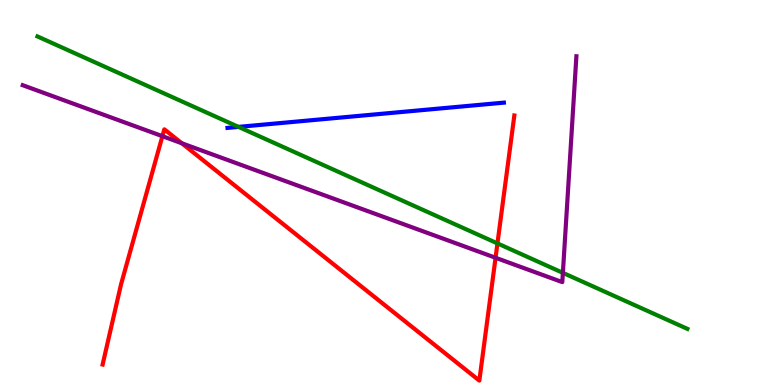[{'lines': ['blue', 'red'], 'intersections': []}, {'lines': ['green', 'red'], 'intersections': [{'x': 6.42, 'y': 3.68}]}, {'lines': ['purple', 'red'], 'intersections': [{'x': 2.1, 'y': 6.46}, {'x': 2.35, 'y': 6.28}, {'x': 6.39, 'y': 3.3}]}, {'lines': ['blue', 'green'], 'intersections': [{'x': 3.08, 'y': 6.7}]}, {'lines': ['blue', 'purple'], 'intersections': []}, {'lines': ['green', 'purple'], 'intersections': [{'x': 7.26, 'y': 2.91}]}]